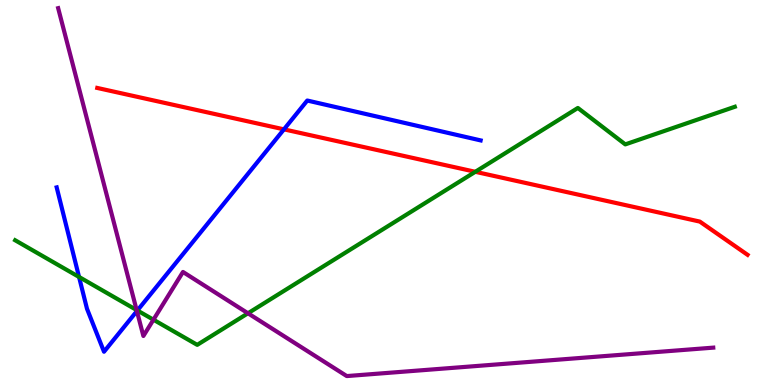[{'lines': ['blue', 'red'], 'intersections': [{'x': 3.66, 'y': 6.64}]}, {'lines': ['green', 'red'], 'intersections': [{'x': 6.13, 'y': 5.54}]}, {'lines': ['purple', 'red'], 'intersections': []}, {'lines': ['blue', 'green'], 'intersections': [{'x': 1.02, 'y': 2.81}, {'x': 1.77, 'y': 1.94}]}, {'lines': ['blue', 'purple'], 'intersections': [{'x': 1.77, 'y': 1.92}]}, {'lines': ['green', 'purple'], 'intersections': [{'x': 1.76, 'y': 1.95}, {'x': 1.98, 'y': 1.7}, {'x': 3.2, 'y': 1.86}]}]